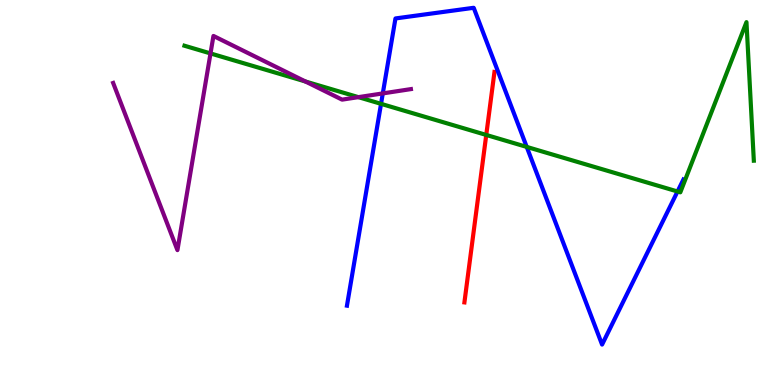[{'lines': ['blue', 'red'], 'intersections': []}, {'lines': ['green', 'red'], 'intersections': [{'x': 6.27, 'y': 6.49}]}, {'lines': ['purple', 'red'], 'intersections': []}, {'lines': ['blue', 'green'], 'intersections': [{'x': 4.92, 'y': 7.3}, {'x': 6.8, 'y': 6.18}, {'x': 8.74, 'y': 5.03}]}, {'lines': ['blue', 'purple'], 'intersections': [{'x': 4.94, 'y': 7.57}]}, {'lines': ['green', 'purple'], 'intersections': [{'x': 2.72, 'y': 8.61}, {'x': 3.94, 'y': 7.88}, {'x': 4.62, 'y': 7.48}]}]